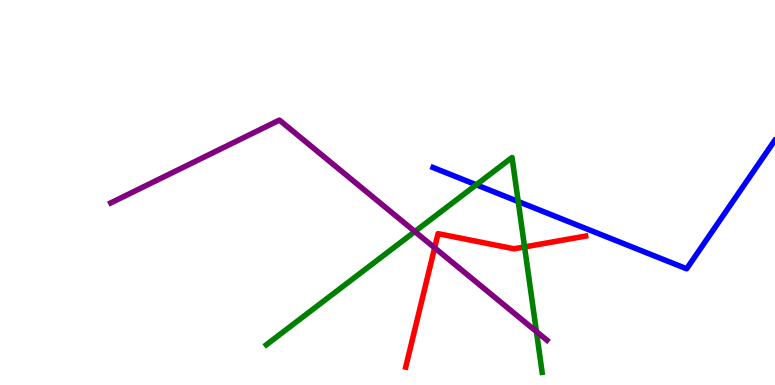[{'lines': ['blue', 'red'], 'intersections': []}, {'lines': ['green', 'red'], 'intersections': [{'x': 6.77, 'y': 3.59}]}, {'lines': ['purple', 'red'], 'intersections': [{'x': 5.61, 'y': 3.56}]}, {'lines': ['blue', 'green'], 'intersections': [{'x': 6.15, 'y': 5.2}, {'x': 6.69, 'y': 4.77}]}, {'lines': ['blue', 'purple'], 'intersections': []}, {'lines': ['green', 'purple'], 'intersections': [{'x': 5.35, 'y': 3.99}, {'x': 6.92, 'y': 1.39}]}]